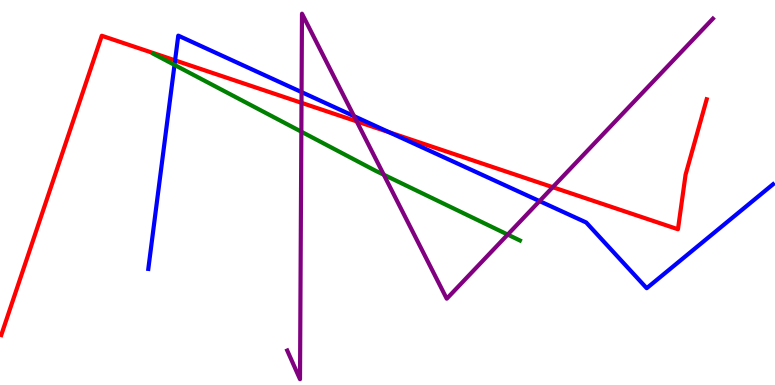[{'lines': ['blue', 'red'], 'intersections': [{'x': 2.26, 'y': 8.43}, {'x': 5.03, 'y': 6.56}]}, {'lines': ['green', 'red'], 'intersections': []}, {'lines': ['purple', 'red'], 'intersections': [{'x': 3.89, 'y': 7.33}, {'x': 4.6, 'y': 6.85}, {'x': 7.13, 'y': 5.14}]}, {'lines': ['blue', 'green'], 'intersections': [{'x': 2.25, 'y': 8.31}]}, {'lines': ['blue', 'purple'], 'intersections': [{'x': 3.89, 'y': 7.61}, {'x': 4.57, 'y': 6.98}, {'x': 6.96, 'y': 4.78}]}, {'lines': ['green', 'purple'], 'intersections': [{'x': 3.89, 'y': 6.58}, {'x': 4.95, 'y': 5.46}, {'x': 6.55, 'y': 3.91}]}]